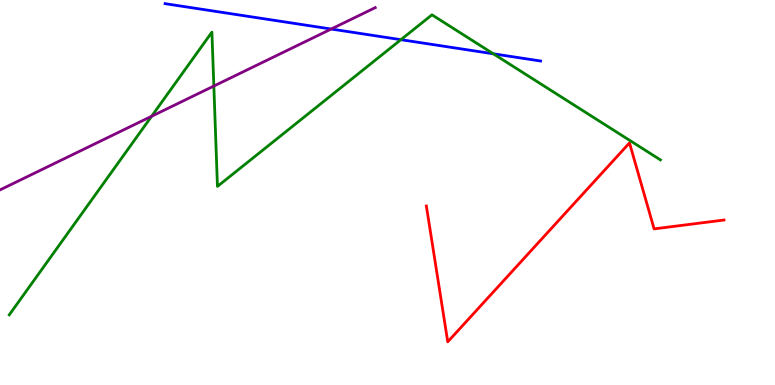[{'lines': ['blue', 'red'], 'intersections': []}, {'lines': ['green', 'red'], 'intersections': []}, {'lines': ['purple', 'red'], 'intersections': []}, {'lines': ['blue', 'green'], 'intersections': [{'x': 5.17, 'y': 8.97}, {'x': 6.37, 'y': 8.6}]}, {'lines': ['blue', 'purple'], 'intersections': [{'x': 4.27, 'y': 9.25}]}, {'lines': ['green', 'purple'], 'intersections': [{'x': 1.96, 'y': 6.98}, {'x': 2.76, 'y': 7.77}]}]